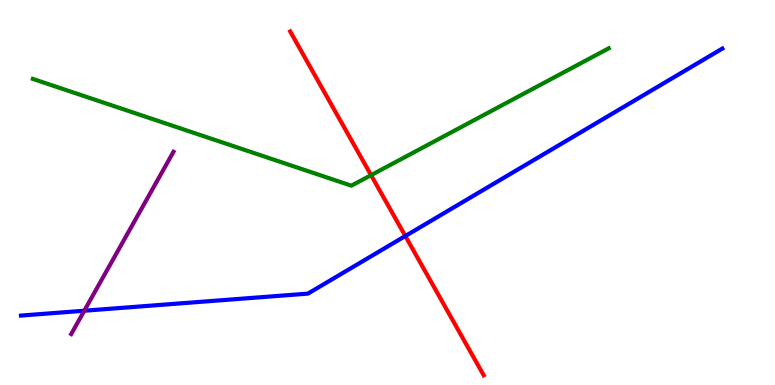[{'lines': ['blue', 'red'], 'intersections': [{'x': 5.23, 'y': 3.87}]}, {'lines': ['green', 'red'], 'intersections': [{'x': 4.79, 'y': 5.45}]}, {'lines': ['purple', 'red'], 'intersections': []}, {'lines': ['blue', 'green'], 'intersections': []}, {'lines': ['blue', 'purple'], 'intersections': [{'x': 1.09, 'y': 1.93}]}, {'lines': ['green', 'purple'], 'intersections': []}]